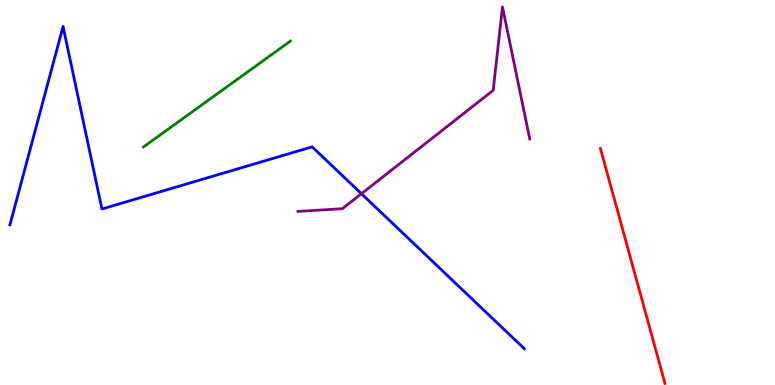[{'lines': ['blue', 'red'], 'intersections': []}, {'lines': ['green', 'red'], 'intersections': []}, {'lines': ['purple', 'red'], 'intersections': []}, {'lines': ['blue', 'green'], 'intersections': []}, {'lines': ['blue', 'purple'], 'intersections': [{'x': 4.66, 'y': 4.97}]}, {'lines': ['green', 'purple'], 'intersections': []}]